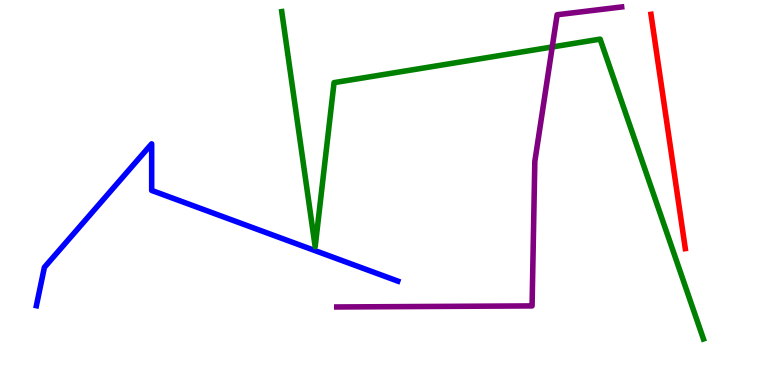[{'lines': ['blue', 'red'], 'intersections': []}, {'lines': ['green', 'red'], 'intersections': []}, {'lines': ['purple', 'red'], 'intersections': []}, {'lines': ['blue', 'green'], 'intersections': []}, {'lines': ['blue', 'purple'], 'intersections': []}, {'lines': ['green', 'purple'], 'intersections': [{'x': 7.13, 'y': 8.78}]}]